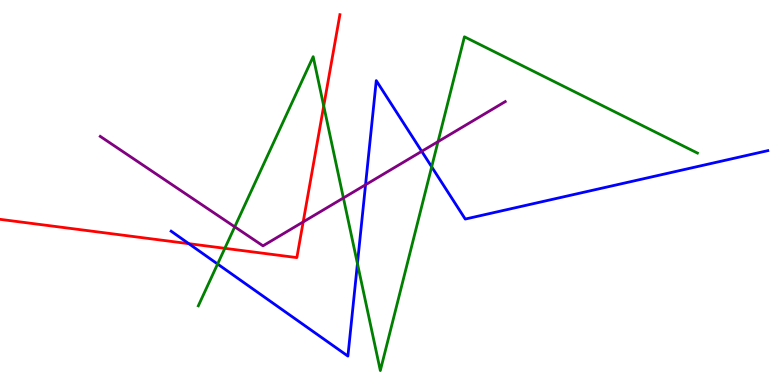[{'lines': ['blue', 'red'], 'intersections': [{'x': 2.44, 'y': 3.67}]}, {'lines': ['green', 'red'], 'intersections': [{'x': 2.9, 'y': 3.55}, {'x': 4.18, 'y': 7.25}]}, {'lines': ['purple', 'red'], 'intersections': [{'x': 3.91, 'y': 4.24}]}, {'lines': ['blue', 'green'], 'intersections': [{'x': 2.81, 'y': 3.14}, {'x': 4.61, 'y': 3.15}, {'x': 5.57, 'y': 5.67}]}, {'lines': ['blue', 'purple'], 'intersections': [{'x': 4.72, 'y': 5.2}, {'x': 5.44, 'y': 6.07}]}, {'lines': ['green', 'purple'], 'intersections': [{'x': 3.03, 'y': 4.11}, {'x': 4.43, 'y': 4.86}, {'x': 5.65, 'y': 6.32}]}]